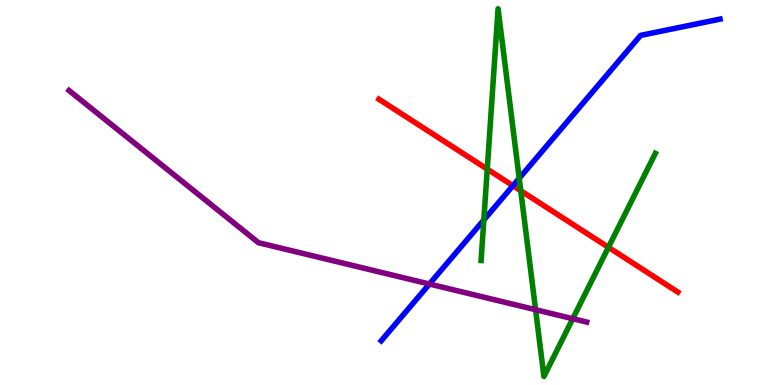[{'lines': ['blue', 'red'], 'intersections': [{'x': 6.62, 'y': 5.18}]}, {'lines': ['green', 'red'], 'intersections': [{'x': 6.29, 'y': 5.61}, {'x': 6.72, 'y': 5.05}, {'x': 7.85, 'y': 3.58}]}, {'lines': ['purple', 'red'], 'intersections': []}, {'lines': ['blue', 'green'], 'intersections': [{'x': 6.24, 'y': 4.29}, {'x': 6.7, 'y': 5.37}]}, {'lines': ['blue', 'purple'], 'intersections': [{'x': 5.54, 'y': 2.62}]}, {'lines': ['green', 'purple'], 'intersections': [{'x': 6.91, 'y': 1.96}, {'x': 7.39, 'y': 1.72}]}]